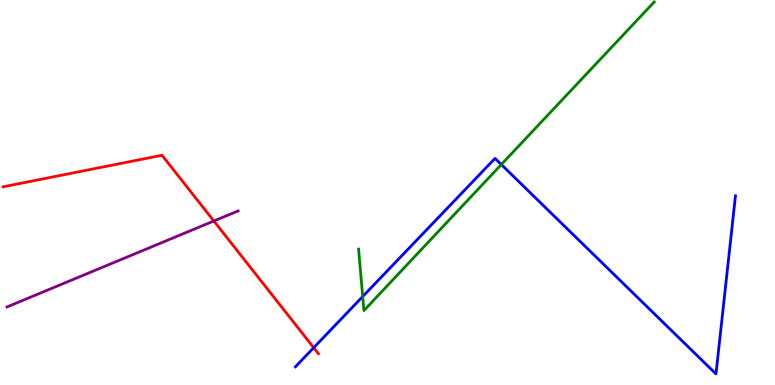[{'lines': ['blue', 'red'], 'intersections': [{'x': 4.05, 'y': 0.969}]}, {'lines': ['green', 'red'], 'intersections': []}, {'lines': ['purple', 'red'], 'intersections': [{'x': 2.76, 'y': 4.26}]}, {'lines': ['blue', 'green'], 'intersections': [{'x': 4.68, 'y': 2.3}, {'x': 6.47, 'y': 5.73}]}, {'lines': ['blue', 'purple'], 'intersections': []}, {'lines': ['green', 'purple'], 'intersections': []}]